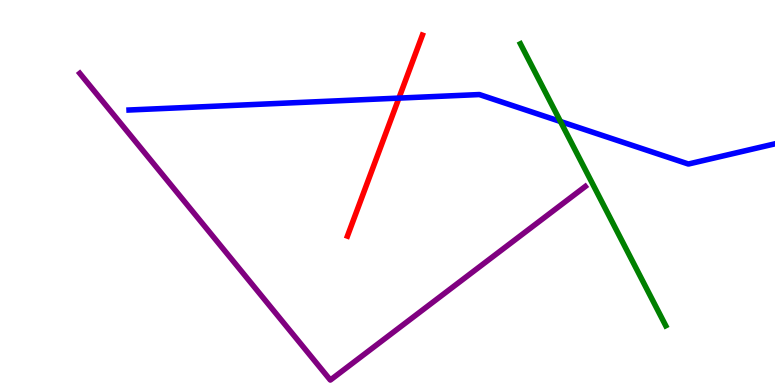[{'lines': ['blue', 'red'], 'intersections': [{'x': 5.15, 'y': 7.45}]}, {'lines': ['green', 'red'], 'intersections': []}, {'lines': ['purple', 'red'], 'intersections': []}, {'lines': ['blue', 'green'], 'intersections': [{'x': 7.23, 'y': 6.84}]}, {'lines': ['blue', 'purple'], 'intersections': []}, {'lines': ['green', 'purple'], 'intersections': []}]